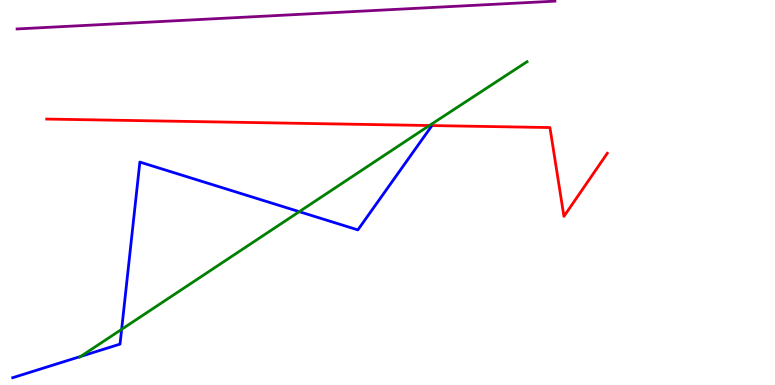[{'lines': ['blue', 'red'], 'intersections': []}, {'lines': ['green', 'red'], 'intersections': [{'x': 5.54, 'y': 6.74}]}, {'lines': ['purple', 'red'], 'intersections': []}, {'lines': ['blue', 'green'], 'intersections': [{'x': 1.04, 'y': 0.743}, {'x': 1.57, 'y': 1.45}, {'x': 3.86, 'y': 4.5}]}, {'lines': ['blue', 'purple'], 'intersections': []}, {'lines': ['green', 'purple'], 'intersections': []}]